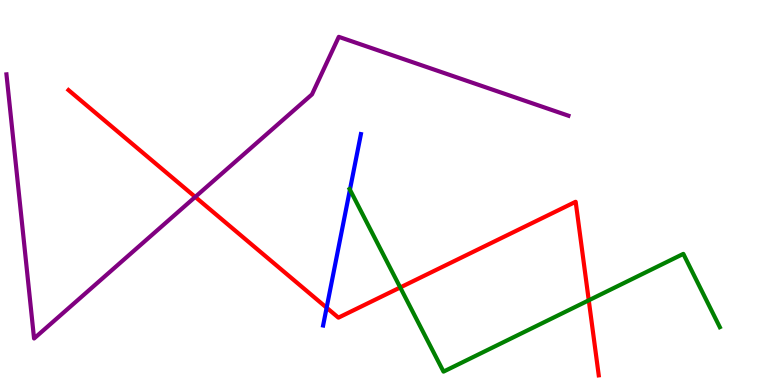[{'lines': ['blue', 'red'], 'intersections': [{'x': 4.21, 'y': 2.01}]}, {'lines': ['green', 'red'], 'intersections': [{'x': 5.16, 'y': 2.53}, {'x': 7.6, 'y': 2.2}]}, {'lines': ['purple', 'red'], 'intersections': [{'x': 2.52, 'y': 4.88}]}, {'lines': ['blue', 'green'], 'intersections': [{'x': 4.52, 'y': 5.07}]}, {'lines': ['blue', 'purple'], 'intersections': []}, {'lines': ['green', 'purple'], 'intersections': []}]